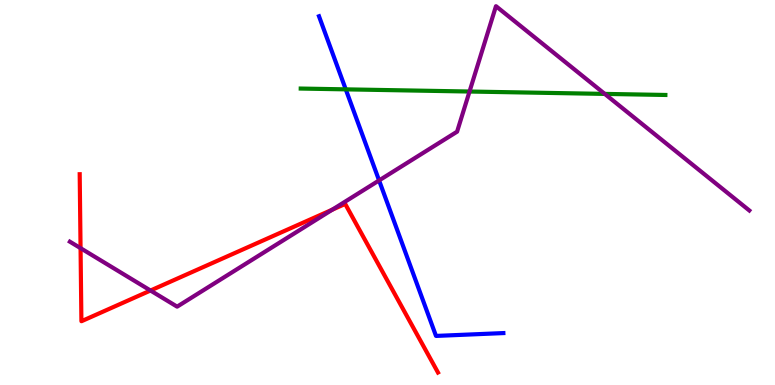[{'lines': ['blue', 'red'], 'intersections': []}, {'lines': ['green', 'red'], 'intersections': []}, {'lines': ['purple', 'red'], 'intersections': [{'x': 1.04, 'y': 3.55}, {'x': 1.94, 'y': 2.45}, {'x': 4.29, 'y': 4.55}]}, {'lines': ['blue', 'green'], 'intersections': [{'x': 4.46, 'y': 7.68}]}, {'lines': ['blue', 'purple'], 'intersections': [{'x': 4.89, 'y': 5.31}]}, {'lines': ['green', 'purple'], 'intersections': [{'x': 6.06, 'y': 7.62}, {'x': 7.8, 'y': 7.56}]}]